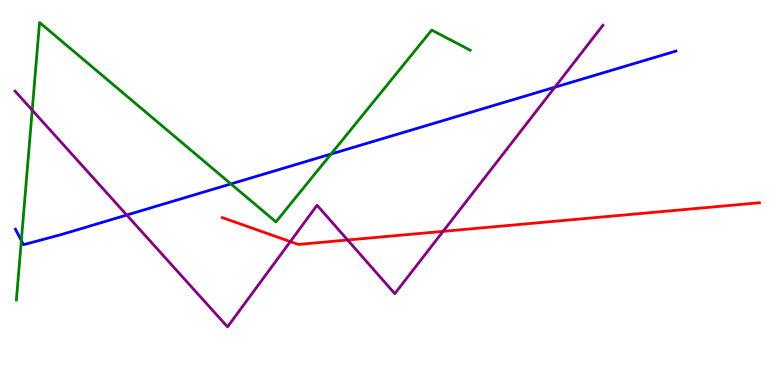[{'lines': ['blue', 'red'], 'intersections': []}, {'lines': ['green', 'red'], 'intersections': []}, {'lines': ['purple', 'red'], 'intersections': [{'x': 3.75, 'y': 3.72}, {'x': 4.49, 'y': 3.77}, {'x': 5.72, 'y': 3.99}]}, {'lines': ['blue', 'green'], 'intersections': [{'x': 0.275, 'y': 3.75}, {'x': 2.98, 'y': 5.22}, {'x': 4.27, 'y': 6.0}]}, {'lines': ['blue', 'purple'], 'intersections': [{'x': 1.64, 'y': 4.41}, {'x': 7.16, 'y': 7.73}]}, {'lines': ['green', 'purple'], 'intersections': [{'x': 0.416, 'y': 7.14}]}]